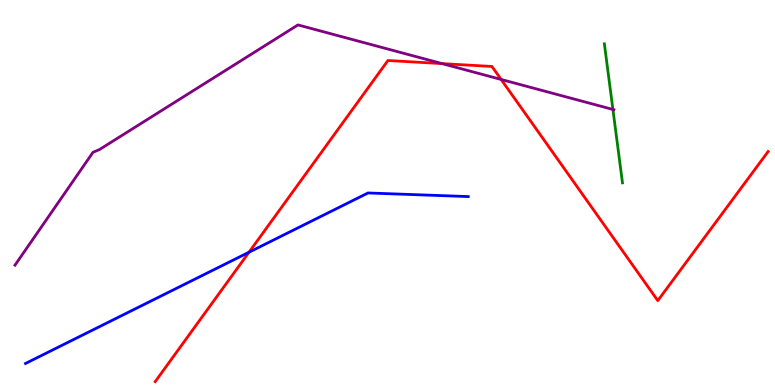[{'lines': ['blue', 'red'], 'intersections': [{'x': 3.21, 'y': 3.45}]}, {'lines': ['green', 'red'], 'intersections': []}, {'lines': ['purple', 'red'], 'intersections': [{'x': 5.7, 'y': 8.35}, {'x': 6.47, 'y': 7.94}]}, {'lines': ['blue', 'green'], 'intersections': []}, {'lines': ['blue', 'purple'], 'intersections': []}, {'lines': ['green', 'purple'], 'intersections': [{'x': 7.91, 'y': 7.16}]}]